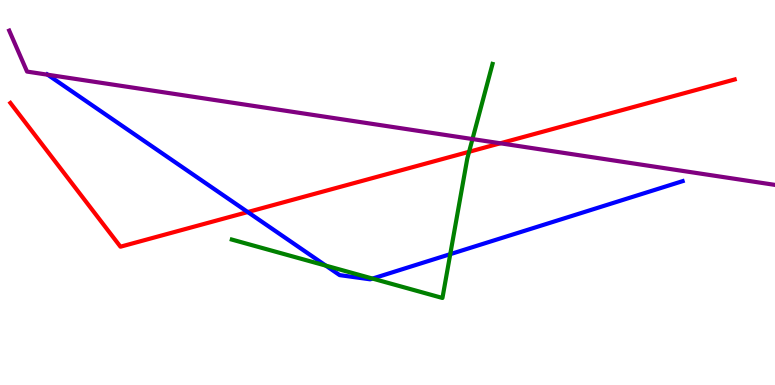[{'lines': ['blue', 'red'], 'intersections': [{'x': 3.2, 'y': 4.49}]}, {'lines': ['green', 'red'], 'intersections': [{'x': 6.05, 'y': 6.06}]}, {'lines': ['purple', 'red'], 'intersections': [{'x': 6.46, 'y': 6.28}]}, {'lines': ['blue', 'green'], 'intersections': [{'x': 4.2, 'y': 3.1}, {'x': 4.81, 'y': 2.76}, {'x': 5.81, 'y': 3.4}]}, {'lines': ['blue', 'purple'], 'intersections': [{'x': 0.615, 'y': 8.06}]}, {'lines': ['green', 'purple'], 'intersections': [{'x': 6.1, 'y': 6.39}]}]